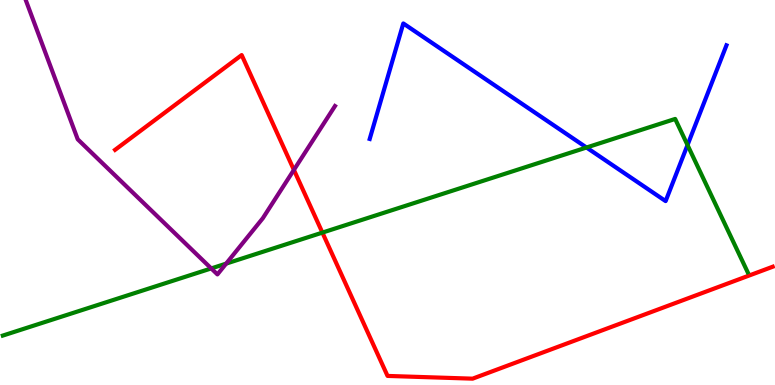[{'lines': ['blue', 'red'], 'intersections': []}, {'lines': ['green', 'red'], 'intersections': [{'x': 4.16, 'y': 3.96}]}, {'lines': ['purple', 'red'], 'intersections': [{'x': 3.79, 'y': 5.59}]}, {'lines': ['blue', 'green'], 'intersections': [{'x': 7.57, 'y': 6.17}, {'x': 8.87, 'y': 6.23}]}, {'lines': ['blue', 'purple'], 'intersections': []}, {'lines': ['green', 'purple'], 'intersections': [{'x': 2.73, 'y': 3.03}, {'x': 2.92, 'y': 3.15}]}]